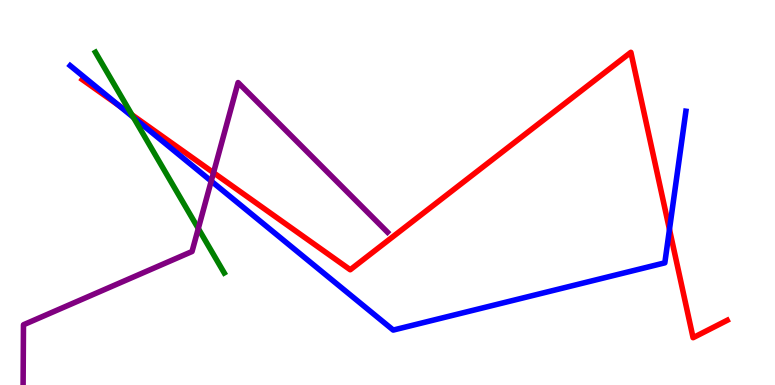[{'lines': ['blue', 'red'], 'intersections': [{'x': 1.54, 'y': 7.25}, {'x': 8.64, 'y': 4.04}]}, {'lines': ['green', 'red'], 'intersections': [{'x': 1.7, 'y': 7.02}]}, {'lines': ['purple', 'red'], 'intersections': [{'x': 2.76, 'y': 5.51}]}, {'lines': ['blue', 'green'], 'intersections': [{'x': 1.72, 'y': 6.95}]}, {'lines': ['blue', 'purple'], 'intersections': [{'x': 2.73, 'y': 5.3}]}, {'lines': ['green', 'purple'], 'intersections': [{'x': 2.56, 'y': 4.06}]}]